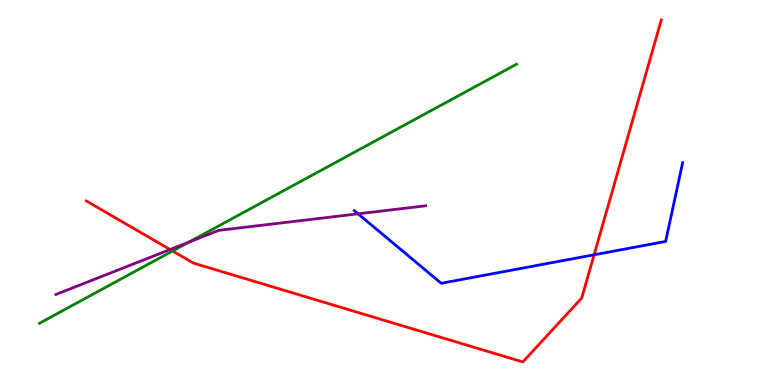[{'lines': ['blue', 'red'], 'intersections': [{'x': 7.67, 'y': 3.38}]}, {'lines': ['green', 'red'], 'intersections': [{'x': 2.23, 'y': 3.48}]}, {'lines': ['purple', 'red'], 'intersections': [{'x': 2.19, 'y': 3.52}]}, {'lines': ['blue', 'green'], 'intersections': []}, {'lines': ['blue', 'purple'], 'intersections': [{'x': 4.62, 'y': 4.45}]}, {'lines': ['green', 'purple'], 'intersections': [{'x': 2.44, 'y': 3.71}]}]